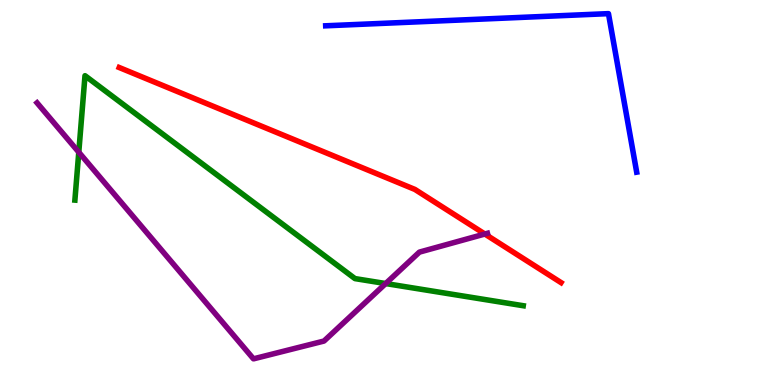[{'lines': ['blue', 'red'], 'intersections': []}, {'lines': ['green', 'red'], 'intersections': []}, {'lines': ['purple', 'red'], 'intersections': [{'x': 6.26, 'y': 3.92}]}, {'lines': ['blue', 'green'], 'intersections': []}, {'lines': ['blue', 'purple'], 'intersections': []}, {'lines': ['green', 'purple'], 'intersections': [{'x': 1.02, 'y': 6.05}, {'x': 4.98, 'y': 2.64}]}]